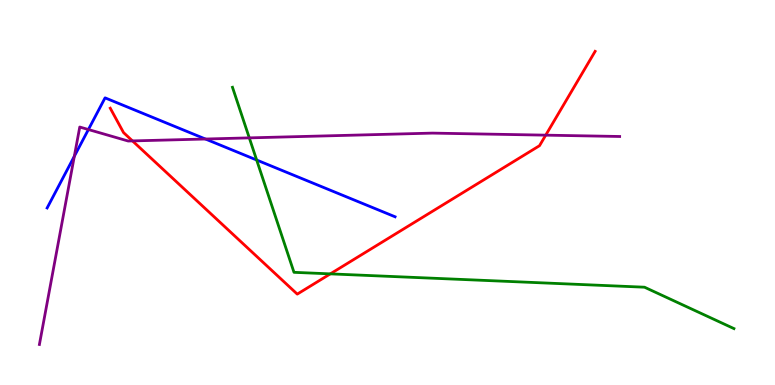[{'lines': ['blue', 'red'], 'intersections': []}, {'lines': ['green', 'red'], 'intersections': [{'x': 4.26, 'y': 2.89}]}, {'lines': ['purple', 'red'], 'intersections': [{'x': 1.71, 'y': 6.34}, {'x': 7.04, 'y': 6.49}]}, {'lines': ['blue', 'green'], 'intersections': [{'x': 3.31, 'y': 5.84}]}, {'lines': ['blue', 'purple'], 'intersections': [{'x': 0.959, 'y': 5.94}, {'x': 1.14, 'y': 6.64}, {'x': 2.65, 'y': 6.39}]}, {'lines': ['green', 'purple'], 'intersections': [{'x': 3.22, 'y': 6.42}]}]